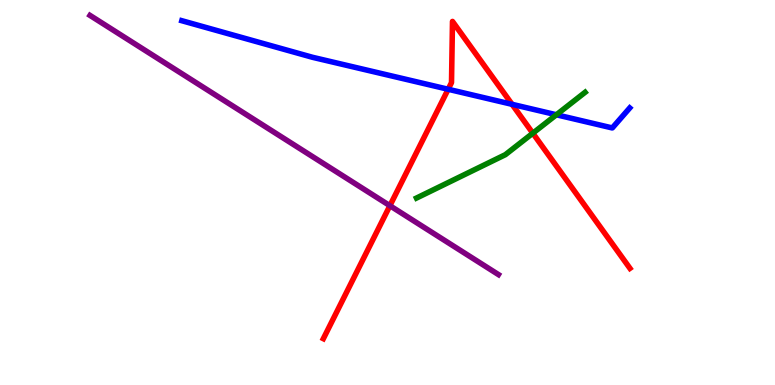[{'lines': ['blue', 'red'], 'intersections': [{'x': 5.78, 'y': 7.68}, {'x': 6.61, 'y': 7.29}]}, {'lines': ['green', 'red'], 'intersections': [{'x': 6.88, 'y': 6.54}]}, {'lines': ['purple', 'red'], 'intersections': [{'x': 5.03, 'y': 4.66}]}, {'lines': ['blue', 'green'], 'intersections': [{'x': 7.18, 'y': 7.02}]}, {'lines': ['blue', 'purple'], 'intersections': []}, {'lines': ['green', 'purple'], 'intersections': []}]